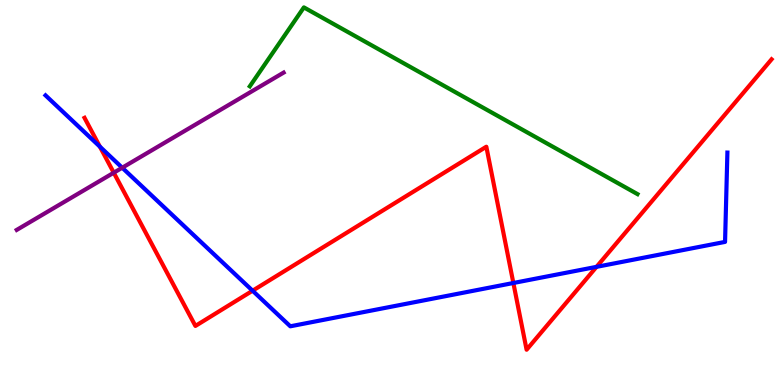[{'lines': ['blue', 'red'], 'intersections': [{'x': 1.29, 'y': 6.19}, {'x': 3.26, 'y': 2.45}, {'x': 6.62, 'y': 2.65}, {'x': 7.7, 'y': 3.07}]}, {'lines': ['green', 'red'], 'intersections': []}, {'lines': ['purple', 'red'], 'intersections': [{'x': 1.47, 'y': 5.51}]}, {'lines': ['blue', 'green'], 'intersections': []}, {'lines': ['blue', 'purple'], 'intersections': [{'x': 1.58, 'y': 5.64}]}, {'lines': ['green', 'purple'], 'intersections': []}]